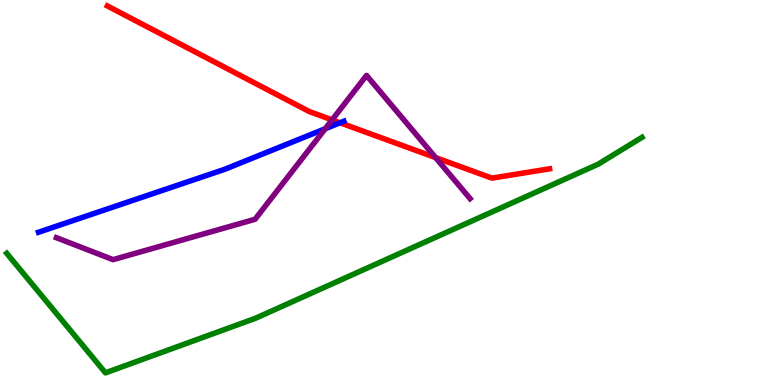[{'lines': ['blue', 'red'], 'intersections': [{'x': 4.39, 'y': 6.81}]}, {'lines': ['green', 'red'], 'intersections': []}, {'lines': ['purple', 'red'], 'intersections': [{'x': 4.28, 'y': 6.89}, {'x': 5.62, 'y': 5.91}]}, {'lines': ['blue', 'green'], 'intersections': []}, {'lines': ['blue', 'purple'], 'intersections': [{'x': 4.2, 'y': 6.66}]}, {'lines': ['green', 'purple'], 'intersections': []}]